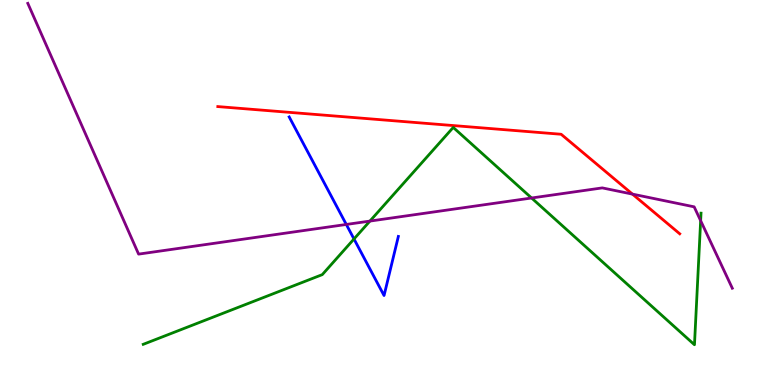[{'lines': ['blue', 'red'], 'intersections': []}, {'lines': ['green', 'red'], 'intersections': []}, {'lines': ['purple', 'red'], 'intersections': [{'x': 8.16, 'y': 4.96}]}, {'lines': ['blue', 'green'], 'intersections': [{'x': 4.57, 'y': 3.79}]}, {'lines': ['blue', 'purple'], 'intersections': [{'x': 4.47, 'y': 4.17}]}, {'lines': ['green', 'purple'], 'intersections': [{'x': 4.77, 'y': 4.26}, {'x': 6.86, 'y': 4.86}, {'x': 9.04, 'y': 4.27}]}]